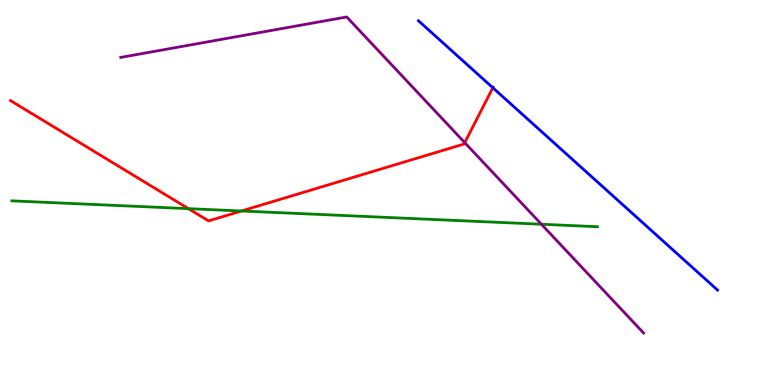[{'lines': ['blue', 'red'], 'intersections': [{'x': 6.36, 'y': 7.72}]}, {'lines': ['green', 'red'], 'intersections': [{'x': 2.43, 'y': 4.58}, {'x': 3.12, 'y': 4.52}]}, {'lines': ['purple', 'red'], 'intersections': [{'x': 6.0, 'y': 6.3}]}, {'lines': ['blue', 'green'], 'intersections': []}, {'lines': ['blue', 'purple'], 'intersections': []}, {'lines': ['green', 'purple'], 'intersections': [{'x': 6.99, 'y': 4.18}]}]